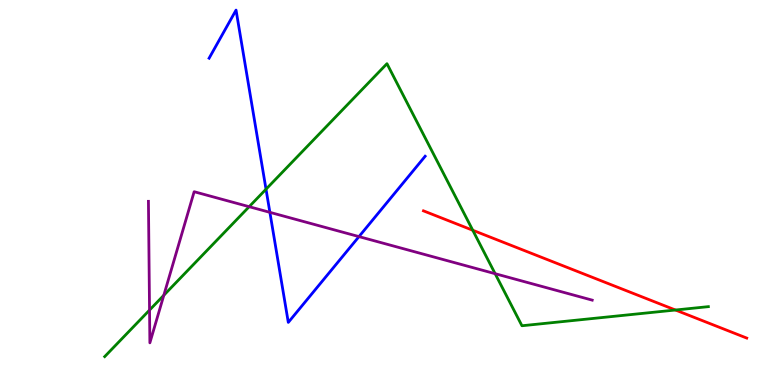[{'lines': ['blue', 'red'], 'intersections': []}, {'lines': ['green', 'red'], 'intersections': [{'x': 6.1, 'y': 4.02}, {'x': 8.72, 'y': 1.95}]}, {'lines': ['purple', 'red'], 'intersections': []}, {'lines': ['blue', 'green'], 'intersections': [{'x': 3.43, 'y': 5.09}]}, {'lines': ['blue', 'purple'], 'intersections': [{'x': 3.48, 'y': 4.48}, {'x': 4.63, 'y': 3.85}]}, {'lines': ['green', 'purple'], 'intersections': [{'x': 1.93, 'y': 1.95}, {'x': 2.11, 'y': 2.33}, {'x': 3.21, 'y': 4.63}, {'x': 6.39, 'y': 2.89}]}]